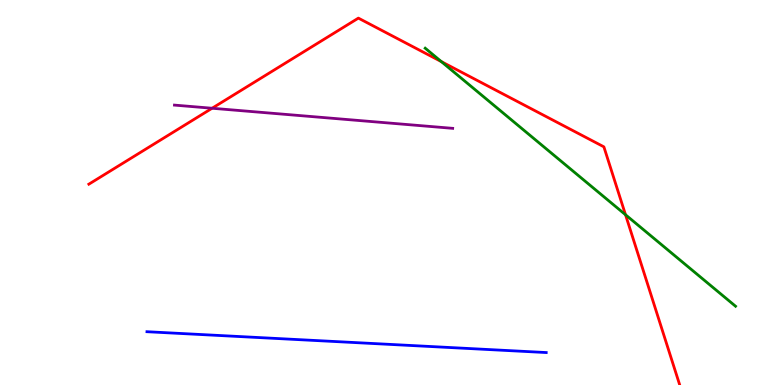[{'lines': ['blue', 'red'], 'intersections': []}, {'lines': ['green', 'red'], 'intersections': [{'x': 5.69, 'y': 8.4}, {'x': 8.07, 'y': 4.42}]}, {'lines': ['purple', 'red'], 'intersections': [{'x': 2.74, 'y': 7.19}]}, {'lines': ['blue', 'green'], 'intersections': []}, {'lines': ['blue', 'purple'], 'intersections': []}, {'lines': ['green', 'purple'], 'intersections': []}]